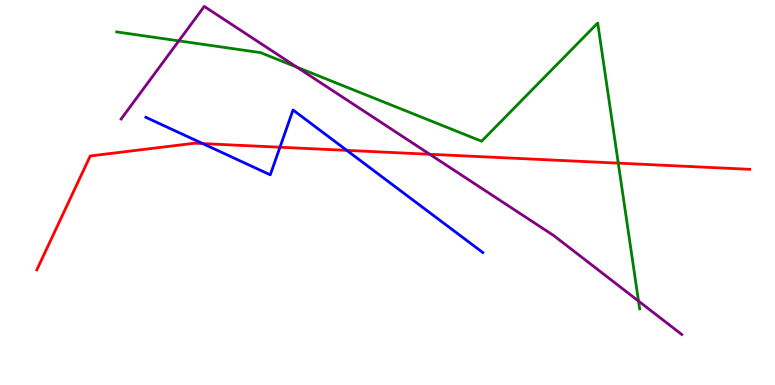[{'lines': ['blue', 'red'], 'intersections': [{'x': 2.62, 'y': 6.27}, {'x': 3.61, 'y': 6.18}, {'x': 4.47, 'y': 6.09}]}, {'lines': ['green', 'red'], 'intersections': [{'x': 7.98, 'y': 5.76}]}, {'lines': ['purple', 'red'], 'intersections': [{'x': 5.55, 'y': 5.99}]}, {'lines': ['blue', 'green'], 'intersections': []}, {'lines': ['blue', 'purple'], 'intersections': []}, {'lines': ['green', 'purple'], 'intersections': [{'x': 2.31, 'y': 8.94}, {'x': 3.83, 'y': 8.25}, {'x': 8.24, 'y': 2.18}]}]